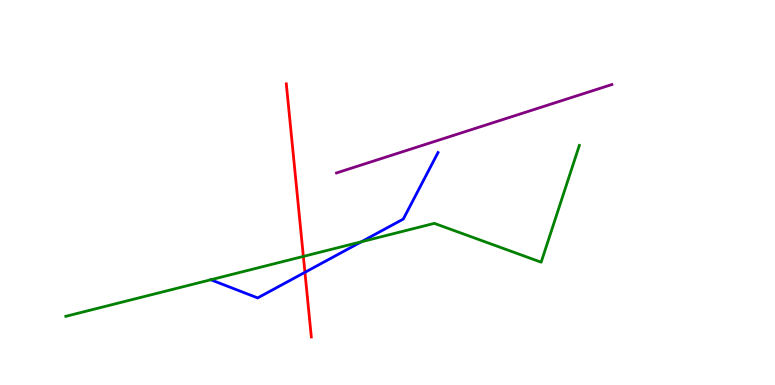[{'lines': ['blue', 'red'], 'intersections': [{'x': 3.93, 'y': 2.93}]}, {'lines': ['green', 'red'], 'intersections': [{'x': 3.91, 'y': 3.34}]}, {'lines': ['purple', 'red'], 'intersections': []}, {'lines': ['blue', 'green'], 'intersections': [{'x': 4.66, 'y': 3.72}]}, {'lines': ['blue', 'purple'], 'intersections': []}, {'lines': ['green', 'purple'], 'intersections': []}]